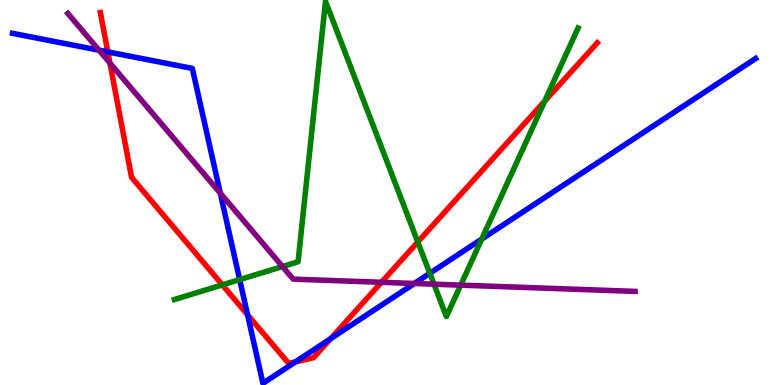[{'lines': ['blue', 'red'], 'intersections': [{'x': 1.39, 'y': 8.65}, {'x': 3.19, 'y': 1.82}, {'x': 3.81, 'y': 0.6}, {'x': 4.27, 'y': 1.2}]}, {'lines': ['green', 'red'], 'intersections': [{'x': 2.87, 'y': 2.6}, {'x': 5.39, 'y': 3.71}, {'x': 7.03, 'y': 7.37}]}, {'lines': ['purple', 'red'], 'intersections': [{'x': 1.42, 'y': 8.36}, {'x': 4.92, 'y': 2.67}]}, {'lines': ['blue', 'green'], 'intersections': [{'x': 3.09, 'y': 2.74}, {'x': 5.55, 'y': 2.9}, {'x': 6.22, 'y': 3.79}]}, {'lines': ['blue', 'purple'], 'intersections': [{'x': 1.28, 'y': 8.7}, {'x': 2.84, 'y': 4.98}, {'x': 5.35, 'y': 2.64}]}, {'lines': ['green', 'purple'], 'intersections': [{'x': 3.65, 'y': 3.08}, {'x': 5.6, 'y': 2.62}, {'x': 5.94, 'y': 2.59}]}]